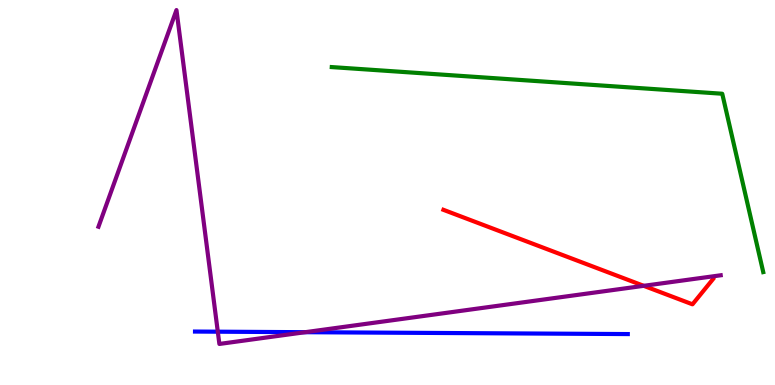[{'lines': ['blue', 'red'], 'intersections': []}, {'lines': ['green', 'red'], 'intersections': []}, {'lines': ['purple', 'red'], 'intersections': [{'x': 8.31, 'y': 2.58}]}, {'lines': ['blue', 'green'], 'intersections': []}, {'lines': ['blue', 'purple'], 'intersections': [{'x': 2.81, 'y': 1.38}, {'x': 3.94, 'y': 1.37}]}, {'lines': ['green', 'purple'], 'intersections': []}]